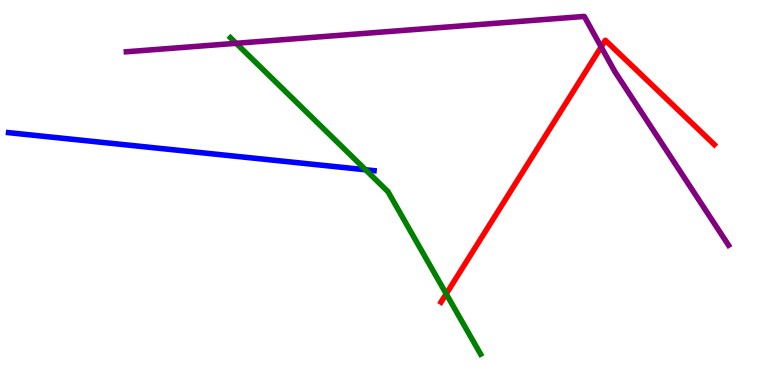[{'lines': ['blue', 'red'], 'intersections': []}, {'lines': ['green', 'red'], 'intersections': [{'x': 5.76, 'y': 2.37}]}, {'lines': ['purple', 'red'], 'intersections': [{'x': 7.76, 'y': 8.78}]}, {'lines': ['blue', 'green'], 'intersections': [{'x': 4.72, 'y': 5.59}]}, {'lines': ['blue', 'purple'], 'intersections': []}, {'lines': ['green', 'purple'], 'intersections': [{'x': 3.05, 'y': 8.88}]}]